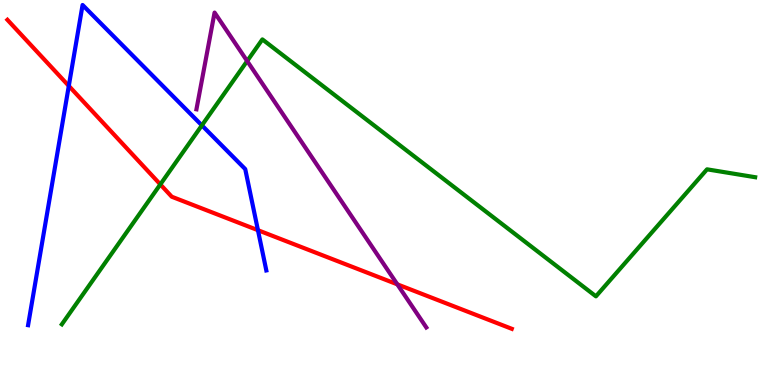[{'lines': ['blue', 'red'], 'intersections': [{'x': 0.888, 'y': 7.77}, {'x': 3.33, 'y': 4.02}]}, {'lines': ['green', 'red'], 'intersections': [{'x': 2.07, 'y': 5.21}]}, {'lines': ['purple', 'red'], 'intersections': [{'x': 5.13, 'y': 2.61}]}, {'lines': ['blue', 'green'], 'intersections': [{'x': 2.6, 'y': 6.74}]}, {'lines': ['blue', 'purple'], 'intersections': []}, {'lines': ['green', 'purple'], 'intersections': [{'x': 3.19, 'y': 8.41}]}]